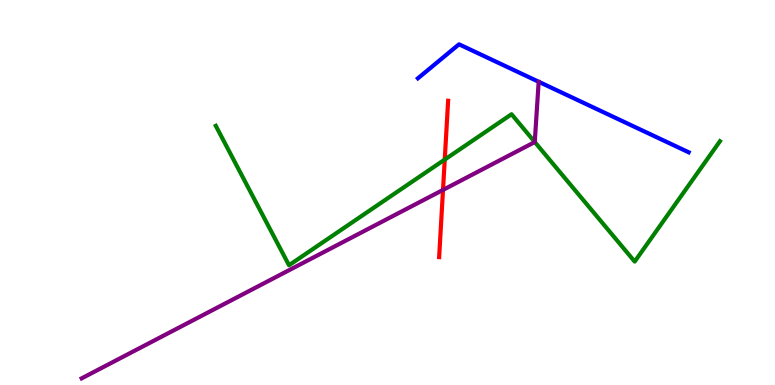[{'lines': ['blue', 'red'], 'intersections': []}, {'lines': ['green', 'red'], 'intersections': [{'x': 5.74, 'y': 5.86}]}, {'lines': ['purple', 'red'], 'intersections': [{'x': 5.72, 'y': 5.07}]}, {'lines': ['blue', 'green'], 'intersections': []}, {'lines': ['blue', 'purple'], 'intersections': []}, {'lines': ['green', 'purple'], 'intersections': [{'x': 6.9, 'y': 6.31}]}]